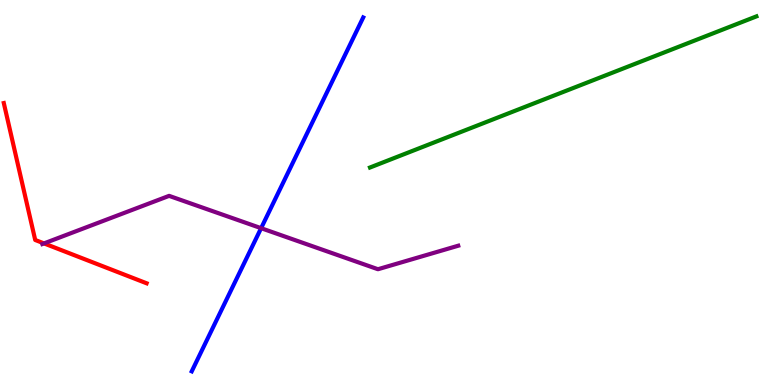[{'lines': ['blue', 'red'], 'intersections': []}, {'lines': ['green', 'red'], 'intersections': []}, {'lines': ['purple', 'red'], 'intersections': [{'x': 0.568, 'y': 3.68}]}, {'lines': ['blue', 'green'], 'intersections': []}, {'lines': ['blue', 'purple'], 'intersections': [{'x': 3.37, 'y': 4.07}]}, {'lines': ['green', 'purple'], 'intersections': []}]